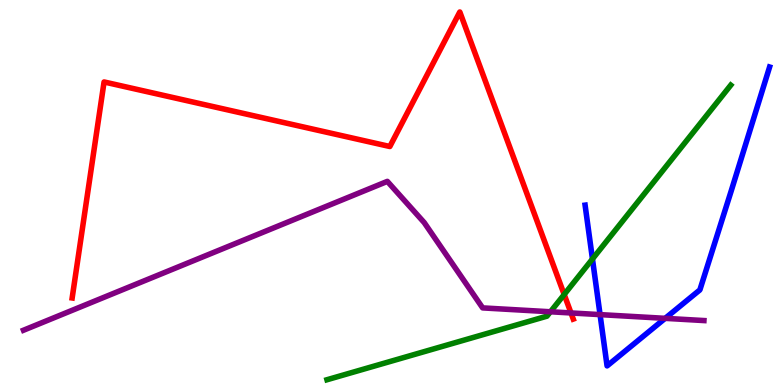[{'lines': ['blue', 'red'], 'intersections': []}, {'lines': ['green', 'red'], 'intersections': [{'x': 7.28, 'y': 2.35}]}, {'lines': ['purple', 'red'], 'intersections': [{'x': 7.37, 'y': 1.87}]}, {'lines': ['blue', 'green'], 'intersections': [{'x': 7.64, 'y': 3.27}]}, {'lines': ['blue', 'purple'], 'intersections': [{'x': 7.74, 'y': 1.83}, {'x': 8.58, 'y': 1.73}]}, {'lines': ['green', 'purple'], 'intersections': [{'x': 7.1, 'y': 1.9}]}]